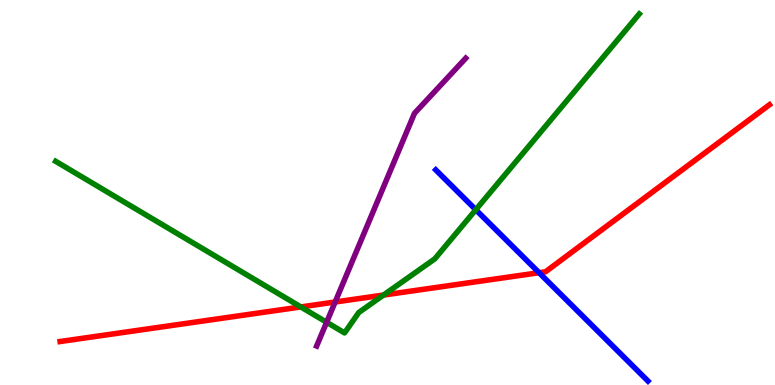[{'lines': ['blue', 'red'], 'intersections': [{'x': 6.96, 'y': 2.92}]}, {'lines': ['green', 'red'], 'intersections': [{'x': 3.88, 'y': 2.03}, {'x': 4.95, 'y': 2.34}]}, {'lines': ['purple', 'red'], 'intersections': [{'x': 4.32, 'y': 2.16}]}, {'lines': ['blue', 'green'], 'intersections': [{'x': 6.14, 'y': 4.55}]}, {'lines': ['blue', 'purple'], 'intersections': []}, {'lines': ['green', 'purple'], 'intersections': [{'x': 4.21, 'y': 1.63}]}]